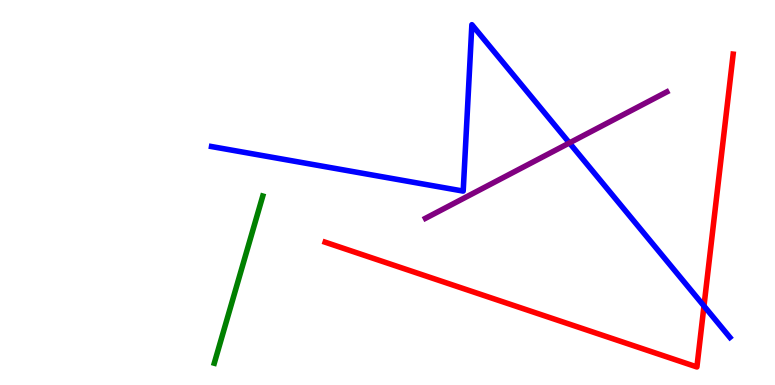[{'lines': ['blue', 'red'], 'intersections': [{'x': 9.08, 'y': 2.05}]}, {'lines': ['green', 'red'], 'intersections': []}, {'lines': ['purple', 'red'], 'intersections': []}, {'lines': ['blue', 'green'], 'intersections': []}, {'lines': ['blue', 'purple'], 'intersections': [{'x': 7.35, 'y': 6.29}]}, {'lines': ['green', 'purple'], 'intersections': []}]